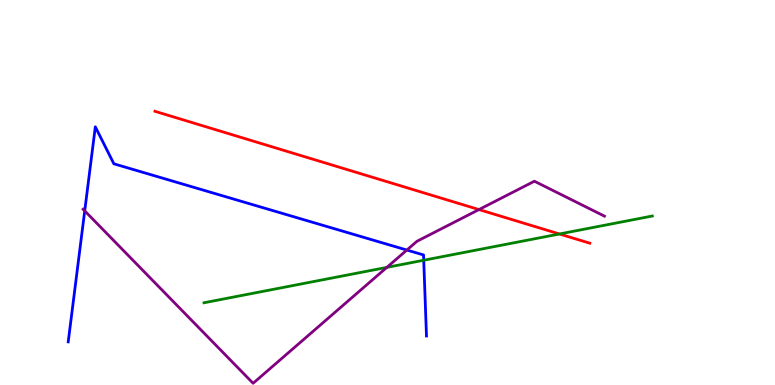[{'lines': ['blue', 'red'], 'intersections': []}, {'lines': ['green', 'red'], 'intersections': [{'x': 7.22, 'y': 3.92}]}, {'lines': ['purple', 'red'], 'intersections': [{'x': 6.18, 'y': 4.56}]}, {'lines': ['blue', 'green'], 'intersections': [{'x': 5.47, 'y': 3.24}]}, {'lines': ['blue', 'purple'], 'intersections': [{'x': 1.09, 'y': 4.52}, {'x': 5.25, 'y': 3.51}]}, {'lines': ['green', 'purple'], 'intersections': [{'x': 4.99, 'y': 3.05}]}]